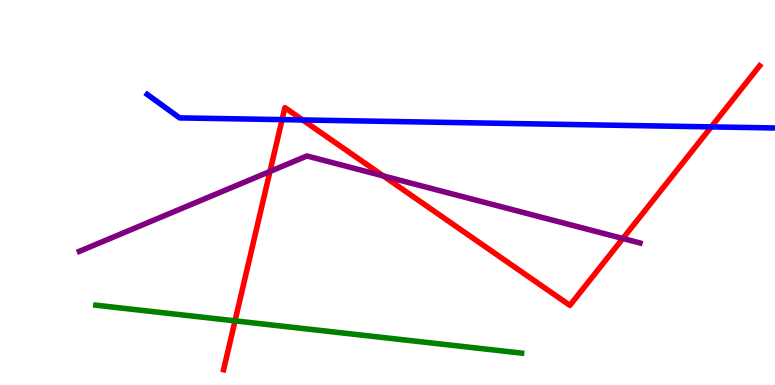[{'lines': ['blue', 'red'], 'intersections': [{'x': 3.64, 'y': 6.89}, {'x': 3.91, 'y': 6.88}, {'x': 9.18, 'y': 6.7}]}, {'lines': ['green', 'red'], 'intersections': [{'x': 3.03, 'y': 1.67}]}, {'lines': ['purple', 'red'], 'intersections': [{'x': 3.48, 'y': 5.55}, {'x': 4.95, 'y': 5.43}, {'x': 8.04, 'y': 3.81}]}, {'lines': ['blue', 'green'], 'intersections': []}, {'lines': ['blue', 'purple'], 'intersections': []}, {'lines': ['green', 'purple'], 'intersections': []}]